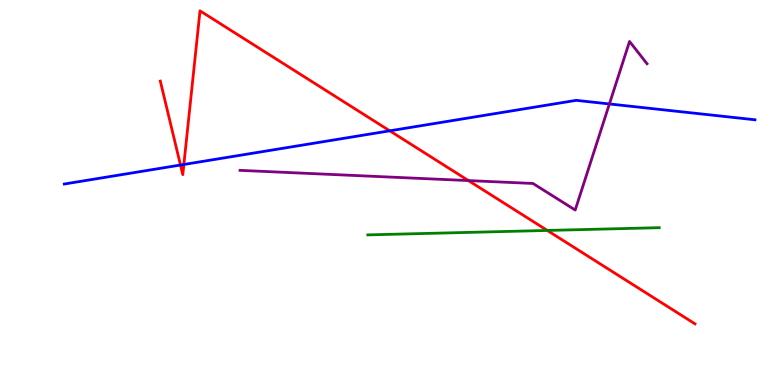[{'lines': ['blue', 'red'], 'intersections': [{'x': 2.33, 'y': 5.71}, {'x': 2.37, 'y': 5.73}, {'x': 5.03, 'y': 6.6}]}, {'lines': ['green', 'red'], 'intersections': [{'x': 7.06, 'y': 4.01}]}, {'lines': ['purple', 'red'], 'intersections': [{'x': 6.04, 'y': 5.31}]}, {'lines': ['blue', 'green'], 'intersections': []}, {'lines': ['blue', 'purple'], 'intersections': [{'x': 7.86, 'y': 7.3}]}, {'lines': ['green', 'purple'], 'intersections': []}]